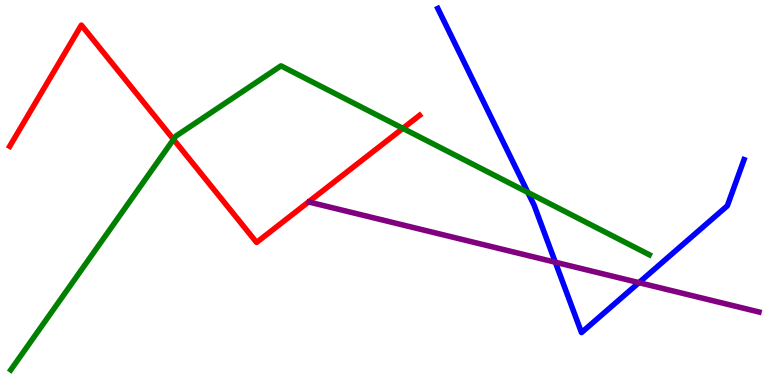[{'lines': ['blue', 'red'], 'intersections': []}, {'lines': ['green', 'red'], 'intersections': [{'x': 2.24, 'y': 6.38}, {'x': 5.2, 'y': 6.67}]}, {'lines': ['purple', 'red'], 'intersections': []}, {'lines': ['blue', 'green'], 'intersections': [{'x': 6.81, 'y': 5.0}]}, {'lines': ['blue', 'purple'], 'intersections': [{'x': 7.17, 'y': 3.19}, {'x': 8.24, 'y': 2.66}]}, {'lines': ['green', 'purple'], 'intersections': []}]